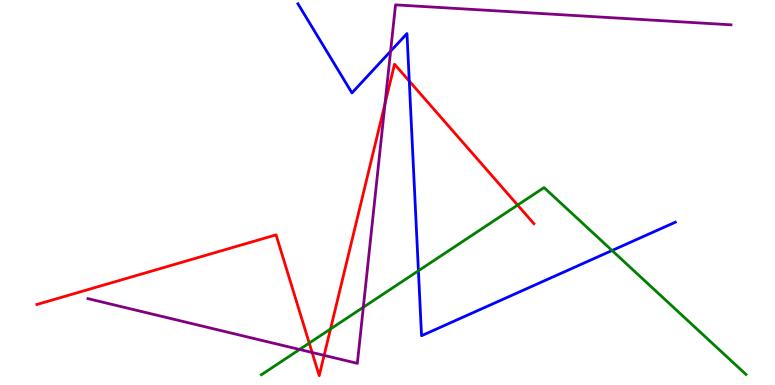[{'lines': ['blue', 'red'], 'intersections': [{'x': 5.28, 'y': 7.89}]}, {'lines': ['green', 'red'], 'intersections': [{'x': 3.99, 'y': 1.09}, {'x': 4.26, 'y': 1.45}, {'x': 6.68, 'y': 4.67}]}, {'lines': ['purple', 'red'], 'intersections': [{'x': 4.03, 'y': 0.845}, {'x': 4.18, 'y': 0.77}, {'x': 4.97, 'y': 7.31}]}, {'lines': ['blue', 'green'], 'intersections': [{'x': 5.4, 'y': 2.97}, {'x': 7.9, 'y': 3.49}]}, {'lines': ['blue', 'purple'], 'intersections': [{'x': 5.04, 'y': 8.67}]}, {'lines': ['green', 'purple'], 'intersections': [{'x': 3.87, 'y': 0.923}, {'x': 4.69, 'y': 2.02}]}]